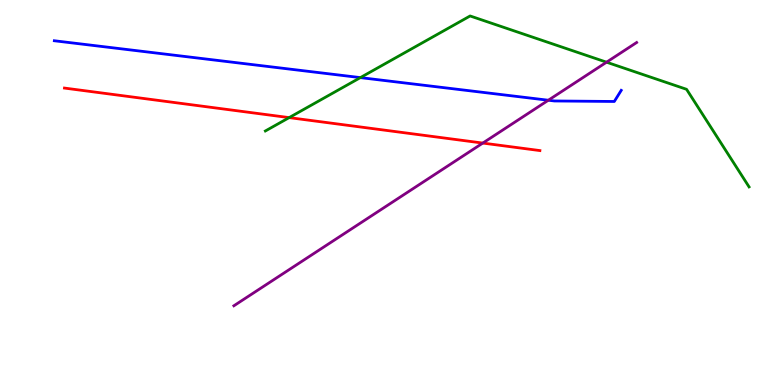[{'lines': ['blue', 'red'], 'intersections': []}, {'lines': ['green', 'red'], 'intersections': [{'x': 3.73, 'y': 6.95}]}, {'lines': ['purple', 'red'], 'intersections': [{'x': 6.23, 'y': 6.28}]}, {'lines': ['blue', 'green'], 'intersections': [{'x': 4.65, 'y': 7.98}]}, {'lines': ['blue', 'purple'], 'intersections': [{'x': 7.08, 'y': 7.4}]}, {'lines': ['green', 'purple'], 'intersections': [{'x': 7.83, 'y': 8.38}]}]